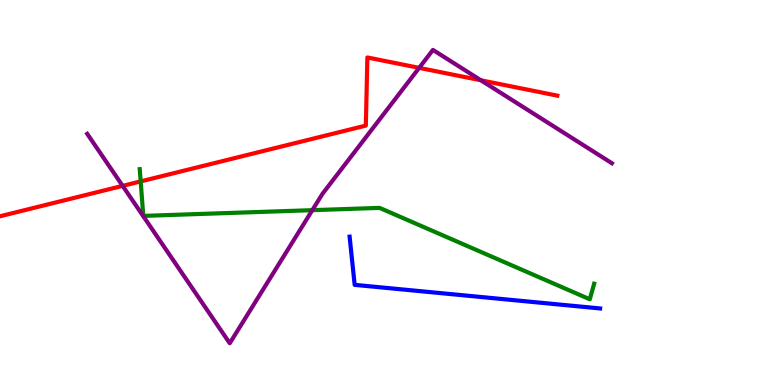[{'lines': ['blue', 'red'], 'intersections': []}, {'lines': ['green', 'red'], 'intersections': [{'x': 1.82, 'y': 5.29}]}, {'lines': ['purple', 'red'], 'intersections': [{'x': 1.58, 'y': 5.17}, {'x': 5.41, 'y': 8.24}, {'x': 6.21, 'y': 7.91}]}, {'lines': ['blue', 'green'], 'intersections': []}, {'lines': ['blue', 'purple'], 'intersections': []}, {'lines': ['green', 'purple'], 'intersections': [{'x': 4.03, 'y': 4.54}]}]